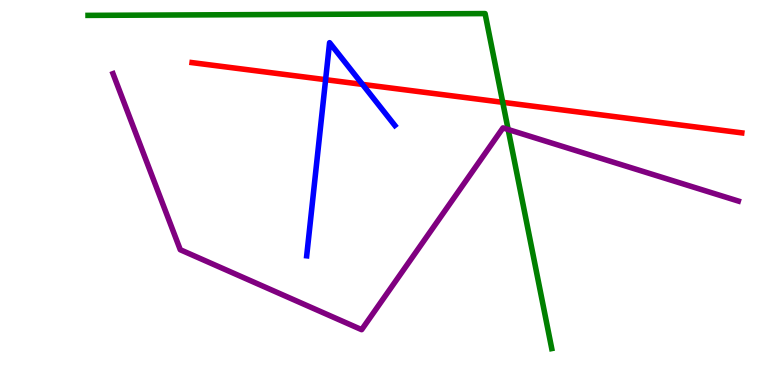[{'lines': ['blue', 'red'], 'intersections': [{'x': 4.2, 'y': 7.93}, {'x': 4.68, 'y': 7.81}]}, {'lines': ['green', 'red'], 'intersections': [{'x': 6.49, 'y': 7.34}]}, {'lines': ['purple', 'red'], 'intersections': []}, {'lines': ['blue', 'green'], 'intersections': []}, {'lines': ['blue', 'purple'], 'intersections': []}, {'lines': ['green', 'purple'], 'intersections': [{'x': 6.56, 'y': 6.64}]}]